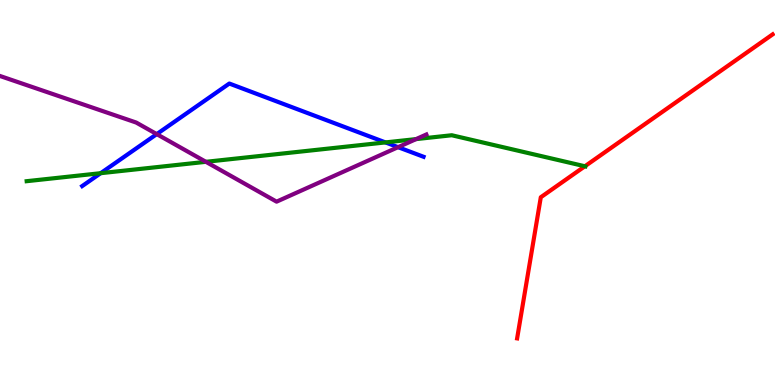[{'lines': ['blue', 'red'], 'intersections': []}, {'lines': ['green', 'red'], 'intersections': [{'x': 7.55, 'y': 5.68}]}, {'lines': ['purple', 'red'], 'intersections': []}, {'lines': ['blue', 'green'], 'intersections': [{'x': 1.3, 'y': 5.5}, {'x': 4.97, 'y': 6.3}]}, {'lines': ['blue', 'purple'], 'intersections': [{'x': 2.02, 'y': 6.52}, {'x': 5.14, 'y': 6.18}]}, {'lines': ['green', 'purple'], 'intersections': [{'x': 2.66, 'y': 5.8}, {'x': 5.37, 'y': 6.39}]}]